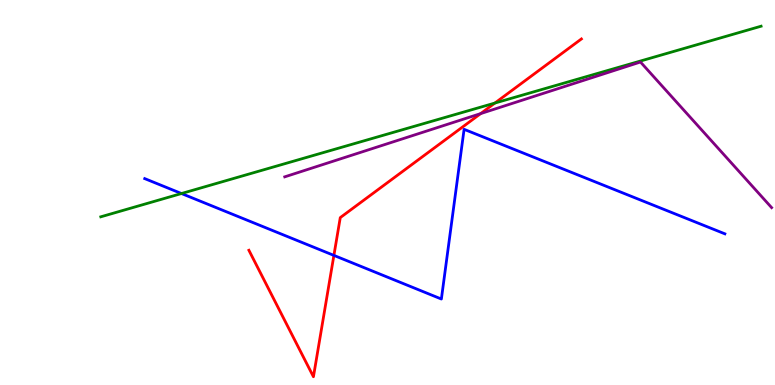[{'lines': ['blue', 'red'], 'intersections': [{'x': 4.31, 'y': 3.37}]}, {'lines': ['green', 'red'], 'intersections': [{'x': 6.39, 'y': 7.32}]}, {'lines': ['purple', 'red'], 'intersections': [{'x': 6.2, 'y': 7.05}]}, {'lines': ['blue', 'green'], 'intersections': [{'x': 2.34, 'y': 4.97}]}, {'lines': ['blue', 'purple'], 'intersections': []}, {'lines': ['green', 'purple'], 'intersections': []}]